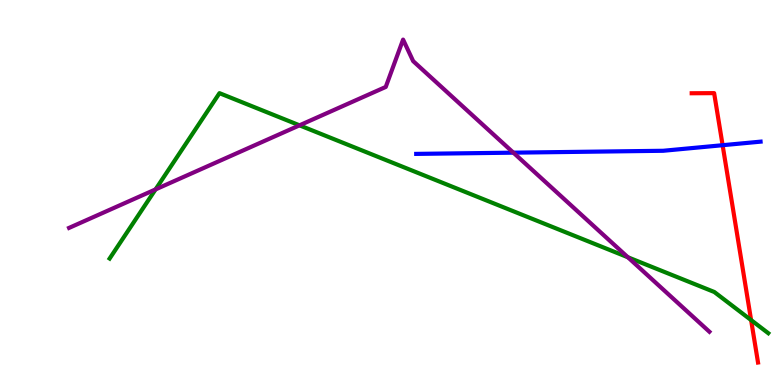[{'lines': ['blue', 'red'], 'intersections': [{'x': 9.32, 'y': 6.23}]}, {'lines': ['green', 'red'], 'intersections': [{'x': 9.69, 'y': 1.69}]}, {'lines': ['purple', 'red'], 'intersections': []}, {'lines': ['blue', 'green'], 'intersections': []}, {'lines': ['blue', 'purple'], 'intersections': [{'x': 6.62, 'y': 6.03}]}, {'lines': ['green', 'purple'], 'intersections': [{'x': 2.01, 'y': 5.08}, {'x': 3.86, 'y': 6.74}, {'x': 8.1, 'y': 3.32}]}]